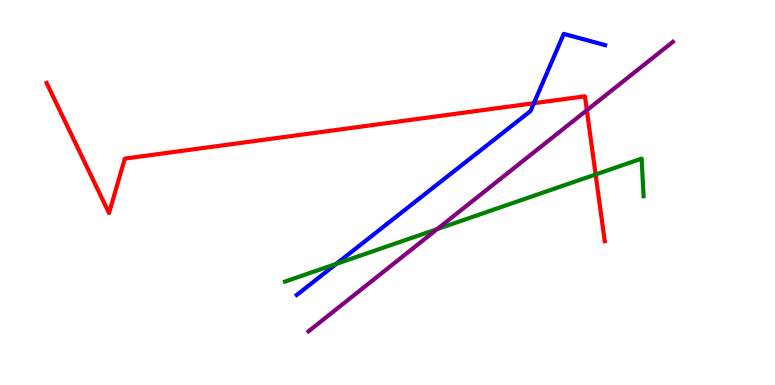[{'lines': ['blue', 'red'], 'intersections': [{'x': 6.89, 'y': 7.32}]}, {'lines': ['green', 'red'], 'intersections': [{'x': 7.69, 'y': 5.47}]}, {'lines': ['purple', 'red'], 'intersections': [{'x': 7.57, 'y': 7.14}]}, {'lines': ['blue', 'green'], 'intersections': [{'x': 4.34, 'y': 3.14}]}, {'lines': ['blue', 'purple'], 'intersections': []}, {'lines': ['green', 'purple'], 'intersections': [{'x': 5.64, 'y': 4.05}]}]